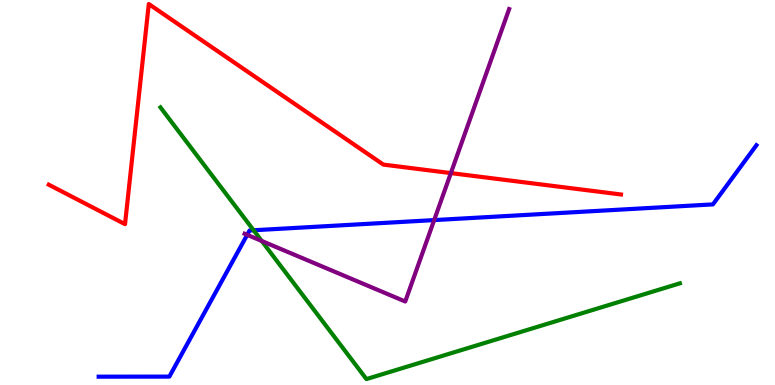[{'lines': ['blue', 'red'], 'intersections': []}, {'lines': ['green', 'red'], 'intersections': []}, {'lines': ['purple', 'red'], 'intersections': [{'x': 5.82, 'y': 5.5}]}, {'lines': ['blue', 'green'], 'intersections': [{'x': 3.27, 'y': 4.02}]}, {'lines': ['blue', 'purple'], 'intersections': [{'x': 3.19, 'y': 3.9}, {'x': 5.6, 'y': 4.28}]}, {'lines': ['green', 'purple'], 'intersections': [{'x': 3.38, 'y': 3.74}]}]